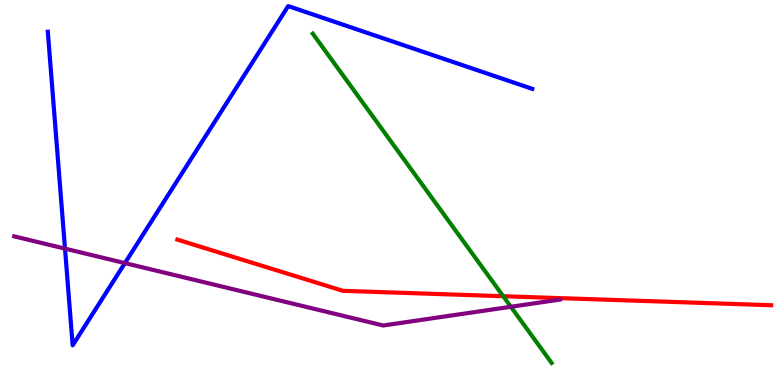[{'lines': ['blue', 'red'], 'intersections': []}, {'lines': ['green', 'red'], 'intersections': [{'x': 6.49, 'y': 2.31}]}, {'lines': ['purple', 'red'], 'intersections': []}, {'lines': ['blue', 'green'], 'intersections': []}, {'lines': ['blue', 'purple'], 'intersections': [{'x': 0.839, 'y': 3.54}, {'x': 1.61, 'y': 3.17}]}, {'lines': ['green', 'purple'], 'intersections': [{'x': 6.59, 'y': 2.03}]}]